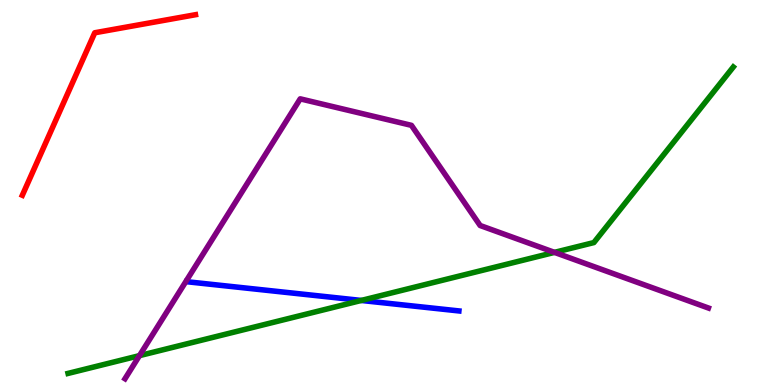[{'lines': ['blue', 'red'], 'intersections': []}, {'lines': ['green', 'red'], 'intersections': []}, {'lines': ['purple', 'red'], 'intersections': []}, {'lines': ['blue', 'green'], 'intersections': [{'x': 4.66, 'y': 2.2}]}, {'lines': ['blue', 'purple'], 'intersections': []}, {'lines': ['green', 'purple'], 'intersections': [{'x': 1.8, 'y': 0.763}, {'x': 7.15, 'y': 3.44}]}]